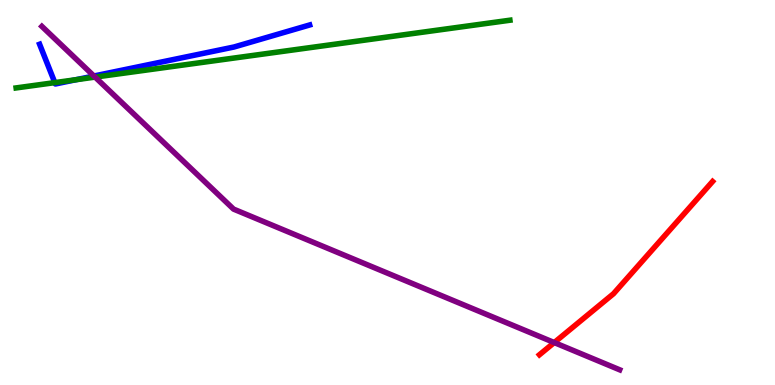[{'lines': ['blue', 'red'], 'intersections': []}, {'lines': ['green', 'red'], 'intersections': []}, {'lines': ['purple', 'red'], 'intersections': [{'x': 7.15, 'y': 1.1}]}, {'lines': ['blue', 'green'], 'intersections': [{'x': 0.708, 'y': 7.85}, {'x': 0.979, 'y': 7.93}]}, {'lines': ['blue', 'purple'], 'intersections': [{'x': 1.21, 'y': 8.03}]}, {'lines': ['green', 'purple'], 'intersections': [{'x': 1.23, 'y': 8.0}]}]